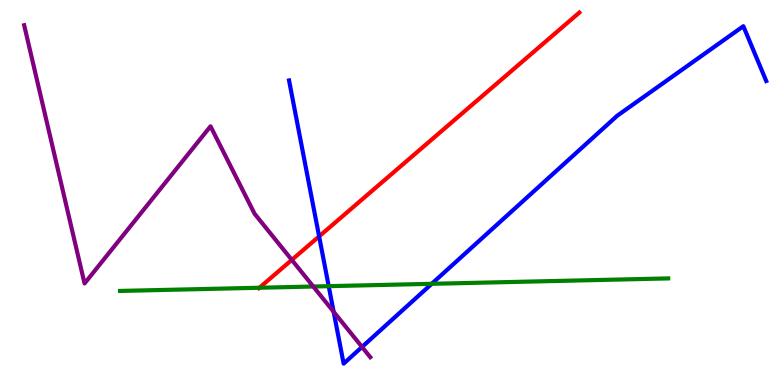[{'lines': ['blue', 'red'], 'intersections': [{'x': 4.12, 'y': 3.86}]}, {'lines': ['green', 'red'], 'intersections': [{'x': 3.35, 'y': 2.53}]}, {'lines': ['purple', 'red'], 'intersections': [{'x': 3.77, 'y': 3.25}]}, {'lines': ['blue', 'green'], 'intersections': [{'x': 4.24, 'y': 2.57}, {'x': 5.57, 'y': 2.63}]}, {'lines': ['blue', 'purple'], 'intersections': [{'x': 4.31, 'y': 1.9}, {'x': 4.67, 'y': 0.988}]}, {'lines': ['green', 'purple'], 'intersections': [{'x': 4.04, 'y': 2.56}]}]